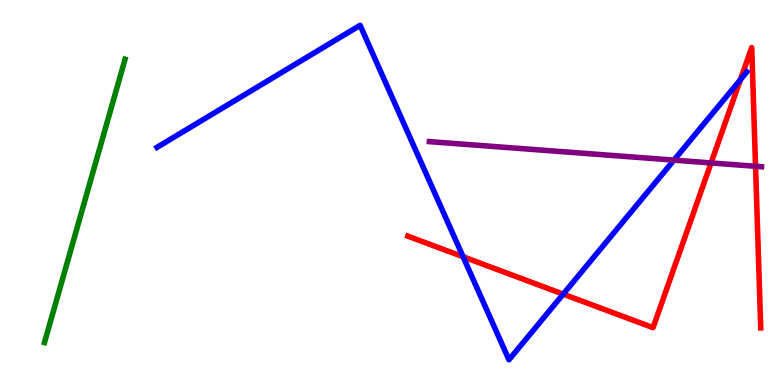[{'lines': ['blue', 'red'], 'intersections': [{'x': 5.98, 'y': 3.33}, {'x': 7.27, 'y': 2.36}, {'x': 9.55, 'y': 7.93}]}, {'lines': ['green', 'red'], 'intersections': []}, {'lines': ['purple', 'red'], 'intersections': [{'x': 9.18, 'y': 5.77}, {'x': 9.75, 'y': 5.68}]}, {'lines': ['blue', 'green'], 'intersections': []}, {'lines': ['blue', 'purple'], 'intersections': [{'x': 8.7, 'y': 5.84}]}, {'lines': ['green', 'purple'], 'intersections': []}]